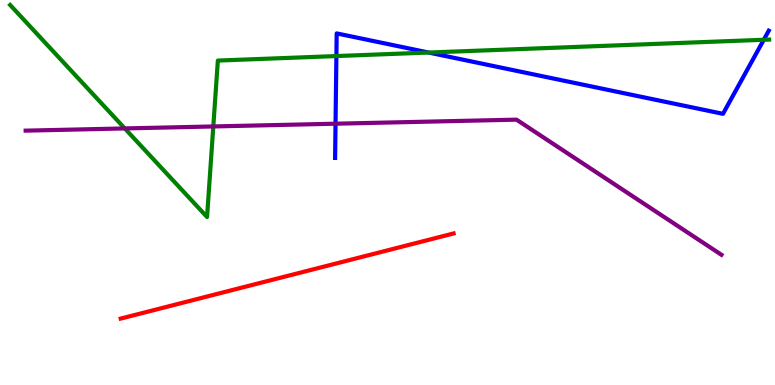[{'lines': ['blue', 'red'], 'intersections': []}, {'lines': ['green', 'red'], 'intersections': []}, {'lines': ['purple', 'red'], 'intersections': []}, {'lines': ['blue', 'green'], 'intersections': [{'x': 4.34, 'y': 8.54}, {'x': 5.53, 'y': 8.64}, {'x': 9.86, 'y': 8.97}]}, {'lines': ['blue', 'purple'], 'intersections': [{'x': 4.33, 'y': 6.79}]}, {'lines': ['green', 'purple'], 'intersections': [{'x': 1.61, 'y': 6.66}, {'x': 2.75, 'y': 6.72}]}]